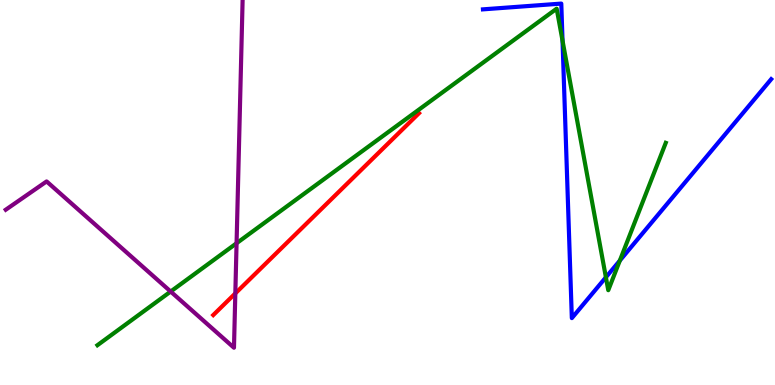[{'lines': ['blue', 'red'], 'intersections': []}, {'lines': ['green', 'red'], 'intersections': []}, {'lines': ['purple', 'red'], 'intersections': [{'x': 3.04, 'y': 2.38}]}, {'lines': ['blue', 'green'], 'intersections': [{'x': 7.26, 'y': 8.94}, {'x': 7.82, 'y': 2.8}, {'x': 8.0, 'y': 3.23}]}, {'lines': ['blue', 'purple'], 'intersections': []}, {'lines': ['green', 'purple'], 'intersections': [{'x': 2.2, 'y': 2.43}, {'x': 3.05, 'y': 3.68}]}]